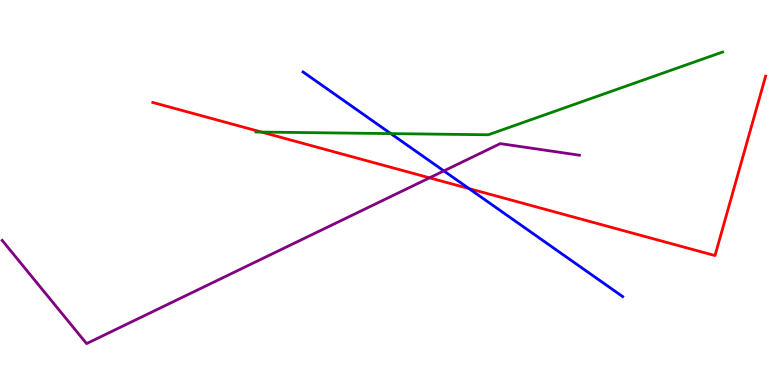[{'lines': ['blue', 'red'], 'intersections': [{'x': 6.05, 'y': 5.1}]}, {'lines': ['green', 'red'], 'intersections': [{'x': 3.37, 'y': 6.57}]}, {'lines': ['purple', 'red'], 'intersections': [{'x': 5.54, 'y': 5.38}]}, {'lines': ['blue', 'green'], 'intersections': [{'x': 5.04, 'y': 6.53}]}, {'lines': ['blue', 'purple'], 'intersections': [{'x': 5.73, 'y': 5.56}]}, {'lines': ['green', 'purple'], 'intersections': []}]